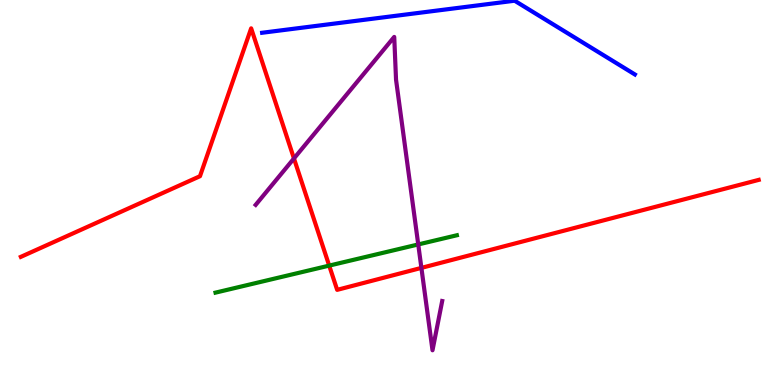[{'lines': ['blue', 'red'], 'intersections': []}, {'lines': ['green', 'red'], 'intersections': [{'x': 4.25, 'y': 3.1}]}, {'lines': ['purple', 'red'], 'intersections': [{'x': 3.79, 'y': 5.88}, {'x': 5.44, 'y': 3.04}]}, {'lines': ['blue', 'green'], 'intersections': []}, {'lines': ['blue', 'purple'], 'intersections': []}, {'lines': ['green', 'purple'], 'intersections': [{'x': 5.4, 'y': 3.65}]}]